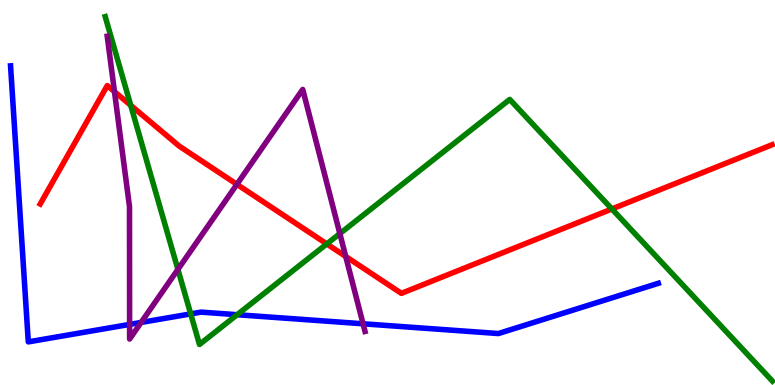[{'lines': ['blue', 'red'], 'intersections': []}, {'lines': ['green', 'red'], 'intersections': [{'x': 1.69, 'y': 7.26}, {'x': 4.22, 'y': 3.66}, {'x': 7.9, 'y': 4.57}]}, {'lines': ['purple', 'red'], 'intersections': [{'x': 1.48, 'y': 7.62}, {'x': 3.06, 'y': 5.21}, {'x': 4.46, 'y': 3.34}]}, {'lines': ['blue', 'green'], 'intersections': [{'x': 2.46, 'y': 1.85}, {'x': 3.06, 'y': 1.83}]}, {'lines': ['blue', 'purple'], 'intersections': [{'x': 1.67, 'y': 1.57}, {'x': 1.82, 'y': 1.62}, {'x': 4.68, 'y': 1.59}]}, {'lines': ['green', 'purple'], 'intersections': [{'x': 2.3, 'y': 3.0}, {'x': 4.39, 'y': 3.93}]}]